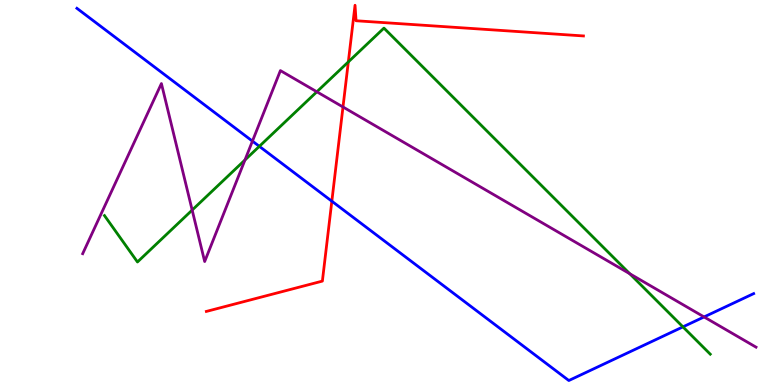[{'lines': ['blue', 'red'], 'intersections': [{'x': 4.28, 'y': 4.77}]}, {'lines': ['green', 'red'], 'intersections': [{'x': 4.49, 'y': 8.39}]}, {'lines': ['purple', 'red'], 'intersections': [{'x': 4.43, 'y': 7.22}]}, {'lines': ['blue', 'green'], 'intersections': [{'x': 3.35, 'y': 6.2}, {'x': 8.81, 'y': 1.51}]}, {'lines': ['blue', 'purple'], 'intersections': [{'x': 3.26, 'y': 6.33}, {'x': 9.08, 'y': 1.77}]}, {'lines': ['green', 'purple'], 'intersections': [{'x': 2.48, 'y': 4.54}, {'x': 3.16, 'y': 5.84}, {'x': 4.09, 'y': 7.62}, {'x': 8.13, 'y': 2.89}]}]